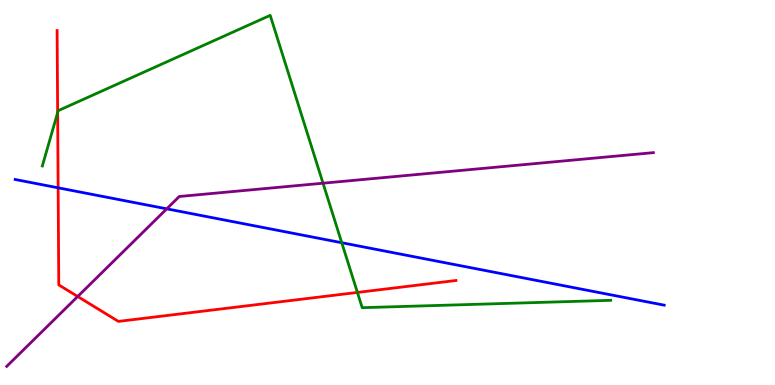[{'lines': ['blue', 'red'], 'intersections': [{'x': 0.75, 'y': 5.12}]}, {'lines': ['green', 'red'], 'intersections': [{'x': 0.744, 'y': 7.08}, {'x': 4.61, 'y': 2.4}]}, {'lines': ['purple', 'red'], 'intersections': [{'x': 1.0, 'y': 2.3}]}, {'lines': ['blue', 'green'], 'intersections': [{'x': 4.41, 'y': 3.7}]}, {'lines': ['blue', 'purple'], 'intersections': [{'x': 2.15, 'y': 4.58}]}, {'lines': ['green', 'purple'], 'intersections': [{'x': 4.17, 'y': 5.24}]}]